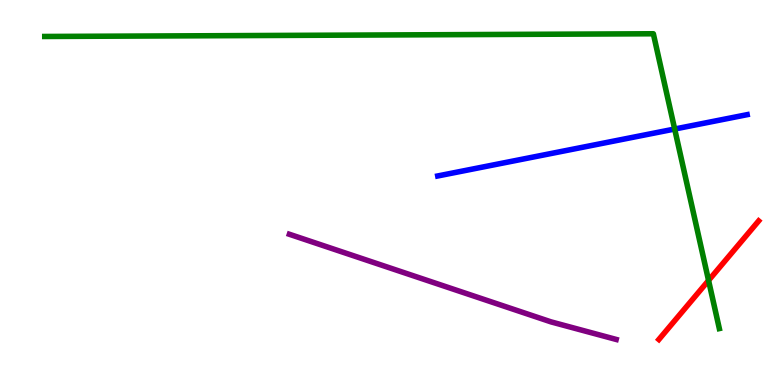[{'lines': ['blue', 'red'], 'intersections': []}, {'lines': ['green', 'red'], 'intersections': [{'x': 9.14, 'y': 2.72}]}, {'lines': ['purple', 'red'], 'intersections': []}, {'lines': ['blue', 'green'], 'intersections': [{'x': 8.71, 'y': 6.65}]}, {'lines': ['blue', 'purple'], 'intersections': []}, {'lines': ['green', 'purple'], 'intersections': []}]